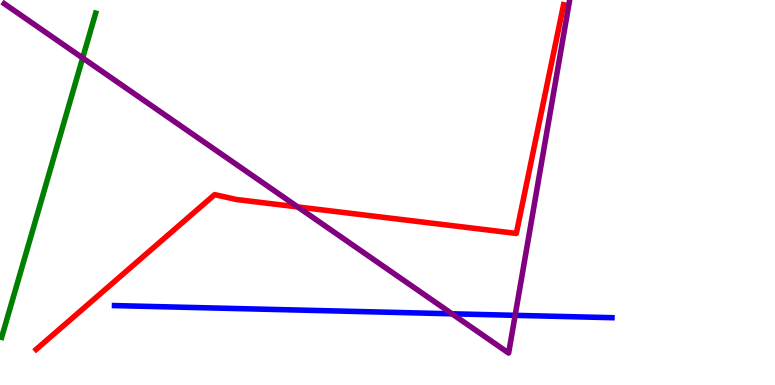[{'lines': ['blue', 'red'], 'intersections': []}, {'lines': ['green', 'red'], 'intersections': []}, {'lines': ['purple', 'red'], 'intersections': [{'x': 3.84, 'y': 4.63}]}, {'lines': ['blue', 'green'], 'intersections': []}, {'lines': ['blue', 'purple'], 'intersections': [{'x': 5.83, 'y': 1.85}, {'x': 6.65, 'y': 1.81}]}, {'lines': ['green', 'purple'], 'intersections': [{'x': 1.07, 'y': 8.49}]}]